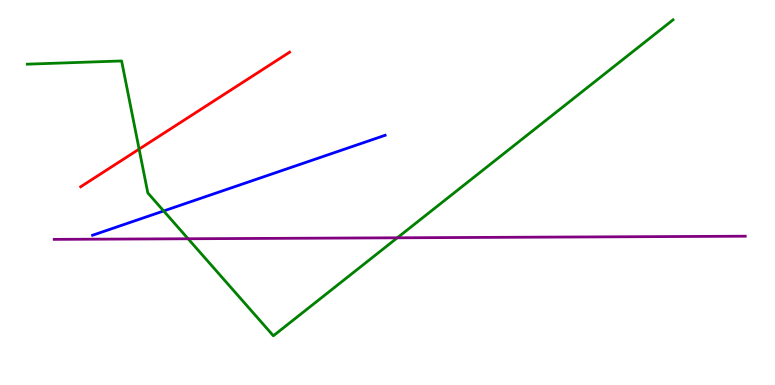[{'lines': ['blue', 'red'], 'intersections': []}, {'lines': ['green', 'red'], 'intersections': [{'x': 1.8, 'y': 6.13}]}, {'lines': ['purple', 'red'], 'intersections': []}, {'lines': ['blue', 'green'], 'intersections': [{'x': 2.11, 'y': 4.52}]}, {'lines': ['blue', 'purple'], 'intersections': []}, {'lines': ['green', 'purple'], 'intersections': [{'x': 2.43, 'y': 3.8}, {'x': 5.13, 'y': 3.82}]}]